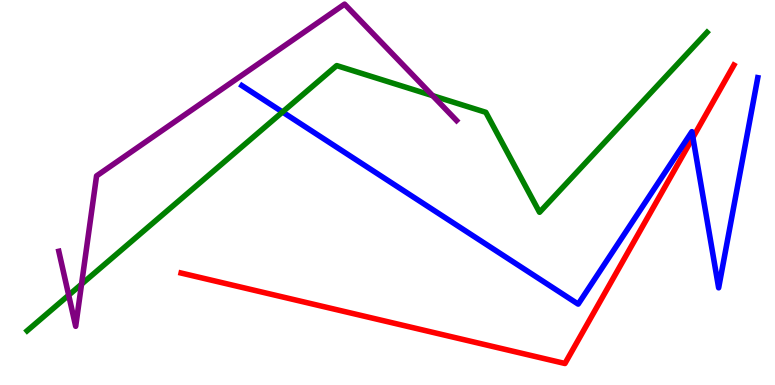[{'lines': ['blue', 'red'], 'intersections': [{'x': 8.94, 'y': 6.43}]}, {'lines': ['green', 'red'], 'intersections': []}, {'lines': ['purple', 'red'], 'intersections': []}, {'lines': ['blue', 'green'], 'intersections': [{'x': 3.65, 'y': 7.09}]}, {'lines': ['blue', 'purple'], 'intersections': []}, {'lines': ['green', 'purple'], 'intersections': [{'x': 0.886, 'y': 2.33}, {'x': 1.05, 'y': 2.62}, {'x': 5.58, 'y': 7.52}]}]